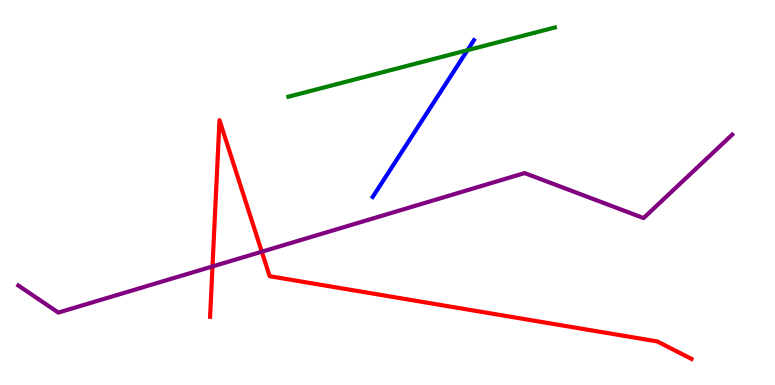[{'lines': ['blue', 'red'], 'intersections': []}, {'lines': ['green', 'red'], 'intersections': []}, {'lines': ['purple', 'red'], 'intersections': [{'x': 2.74, 'y': 3.08}, {'x': 3.38, 'y': 3.46}]}, {'lines': ['blue', 'green'], 'intersections': [{'x': 6.03, 'y': 8.7}]}, {'lines': ['blue', 'purple'], 'intersections': []}, {'lines': ['green', 'purple'], 'intersections': []}]